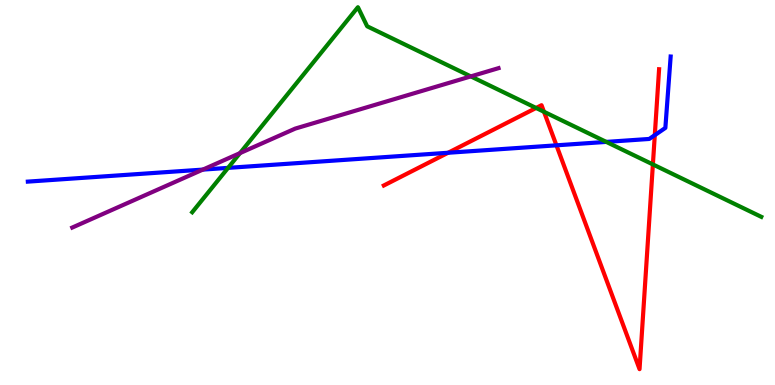[{'lines': ['blue', 'red'], 'intersections': [{'x': 5.78, 'y': 6.03}, {'x': 7.18, 'y': 6.23}, {'x': 8.45, 'y': 6.49}]}, {'lines': ['green', 'red'], 'intersections': [{'x': 6.92, 'y': 7.2}, {'x': 7.02, 'y': 7.1}, {'x': 8.42, 'y': 5.73}]}, {'lines': ['purple', 'red'], 'intersections': []}, {'lines': ['blue', 'green'], 'intersections': [{'x': 2.94, 'y': 5.64}, {'x': 7.82, 'y': 6.31}]}, {'lines': ['blue', 'purple'], 'intersections': [{'x': 2.62, 'y': 5.59}]}, {'lines': ['green', 'purple'], 'intersections': [{'x': 3.1, 'y': 6.02}, {'x': 6.07, 'y': 8.02}]}]